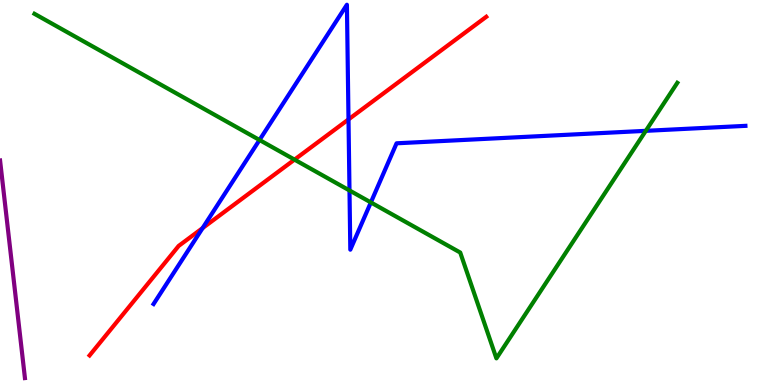[{'lines': ['blue', 'red'], 'intersections': [{'x': 2.61, 'y': 4.08}, {'x': 4.5, 'y': 6.9}]}, {'lines': ['green', 'red'], 'intersections': [{'x': 3.8, 'y': 5.85}]}, {'lines': ['purple', 'red'], 'intersections': []}, {'lines': ['blue', 'green'], 'intersections': [{'x': 3.35, 'y': 6.36}, {'x': 4.51, 'y': 5.05}, {'x': 4.79, 'y': 4.74}, {'x': 8.33, 'y': 6.6}]}, {'lines': ['blue', 'purple'], 'intersections': []}, {'lines': ['green', 'purple'], 'intersections': []}]